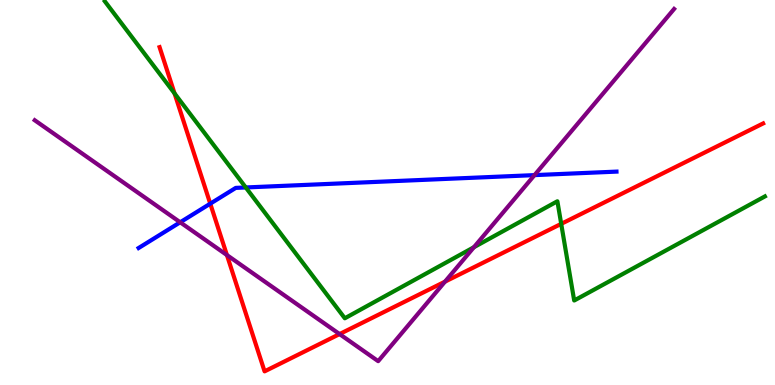[{'lines': ['blue', 'red'], 'intersections': [{'x': 2.71, 'y': 4.71}]}, {'lines': ['green', 'red'], 'intersections': [{'x': 2.25, 'y': 7.57}, {'x': 7.24, 'y': 4.19}]}, {'lines': ['purple', 'red'], 'intersections': [{'x': 2.93, 'y': 3.38}, {'x': 4.38, 'y': 1.32}, {'x': 5.74, 'y': 2.68}]}, {'lines': ['blue', 'green'], 'intersections': [{'x': 3.17, 'y': 5.13}]}, {'lines': ['blue', 'purple'], 'intersections': [{'x': 2.32, 'y': 4.23}, {'x': 6.9, 'y': 5.45}]}, {'lines': ['green', 'purple'], 'intersections': [{'x': 6.12, 'y': 3.58}]}]